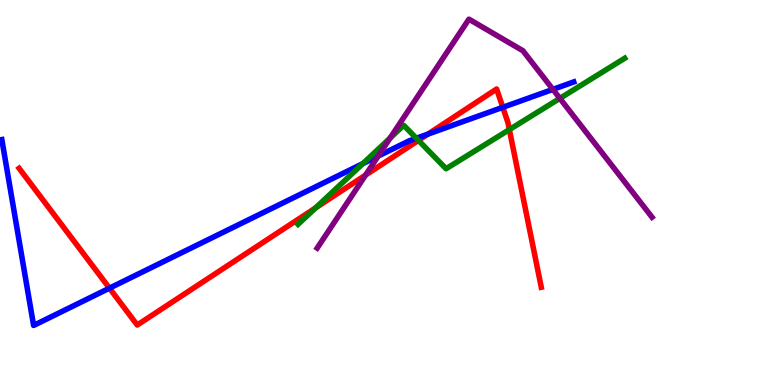[{'lines': ['blue', 'red'], 'intersections': [{'x': 1.41, 'y': 2.52}, {'x': 5.52, 'y': 6.52}, {'x': 6.49, 'y': 7.21}]}, {'lines': ['green', 'red'], 'intersections': [{'x': 4.07, 'y': 4.6}, {'x': 5.4, 'y': 6.35}, {'x': 6.57, 'y': 6.63}]}, {'lines': ['purple', 'red'], 'intersections': [{'x': 4.72, 'y': 5.45}]}, {'lines': ['blue', 'green'], 'intersections': [{'x': 4.68, 'y': 5.75}, {'x': 5.37, 'y': 6.41}]}, {'lines': ['blue', 'purple'], 'intersections': [{'x': 4.88, 'y': 5.95}, {'x': 7.13, 'y': 7.68}]}, {'lines': ['green', 'purple'], 'intersections': [{'x': 5.03, 'y': 6.41}, {'x': 7.22, 'y': 7.44}]}]